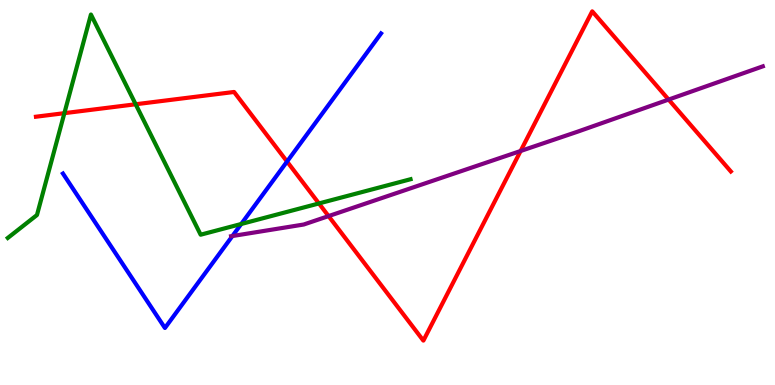[{'lines': ['blue', 'red'], 'intersections': [{'x': 3.7, 'y': 5.8}]}, {'lines': ['green', 'red'], 'intersections': [{'x': 0.831, 'y': 7.06}, {'x': 1.75, 'y': 7.29}, {'x': 4.12, 'y': 4.72}]}, {'lines': ['purple', 'red'], 'intersections': [{'x': 4.24, 'y': 4.39}, {'x': 6.72, 'y': 6.08}, {'x': 8.63, 'y': 7.41}]}, {'lines': ['blue', 'green'], 'intersections': [{'x': 3.11, 'y': 4.18}]}, {'lines': ['blue', 'purple'], 'intersections': [{'x': 3.0, 'y': 3.87}]}, {'lines': ['green', 'purple'], 'intersections': []}]